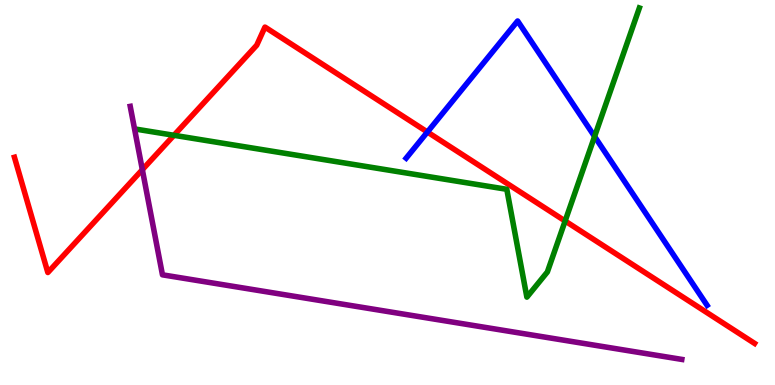[{'lines': ['blue', 'red'], 'intersections': [{'x': 5.51, 'y': 6.57}]}, {'lines': ['green', 'red'], 'intersections': [{'x': 2.24, 'y': 6.49}, {'x': 7.29, 'y': 4.26}]}, {'lines': ['purple', 'red'], 'intersections': [{'x': 1.84, 'y': 5.59}]}, {'lines': ['blue', 'green'], 'intersections': [{'x': 7.67, 'y': 6.46}]}, {'lines': ['blue', 'purple'], 'intersections': []}, {'lines': ['green', 'purple'], 'intersections': []}]